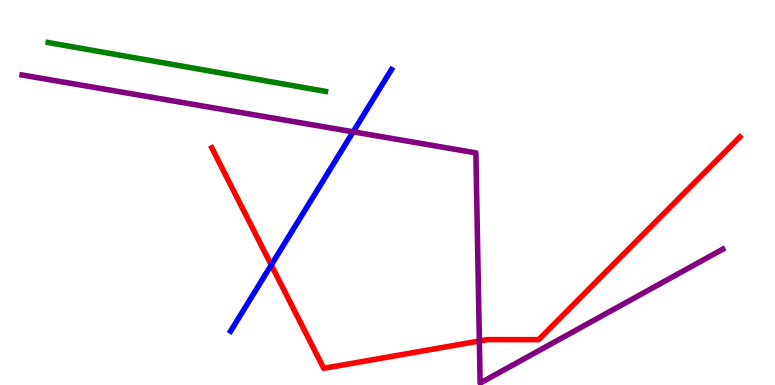[{'lines': ['blue', 'red'], 'intersections': [{'x': 3.5, 'y': 3.12}]}, {'lines': ['green', 'red'], 'intersections': []}, {'lines': ['purple', 'red'], 'intersections': [{'x': 6.19, 'y': 1.14}]}, {'lines': ['blue', 'green'], 'intersections': []}, {'lines': ['blue', 'purple'], 'intersections': [{'x': 4.56, 'y': 6.58}]}, {'lines': ['green', 'purple'], 'intersections': []}]